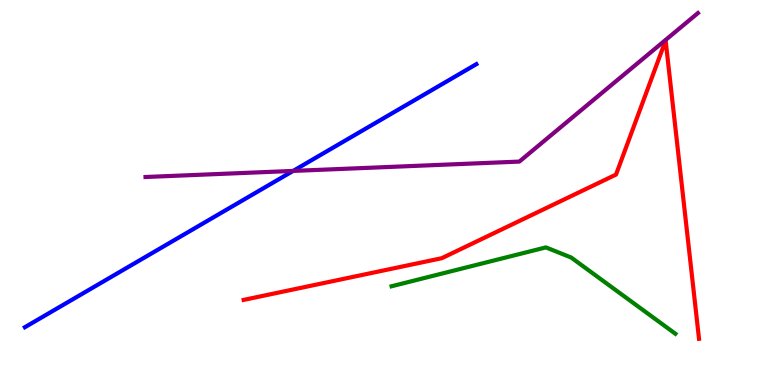[{'lines': ['blue', 'red'], 'intersections': []}, {'lines': ['green', 'red'], 'intersections': []}, {'lines': ['purple', 'red'], 'intersections': []}, {'lines': ['blue', 'green'], 'intersections': []}, {'lines': ['blue', 'purple'], 'intersections': [{'x': 3.78, 'y': 5.56}]}, {'lines': ['green', 'purple'], 'intersections': []}]